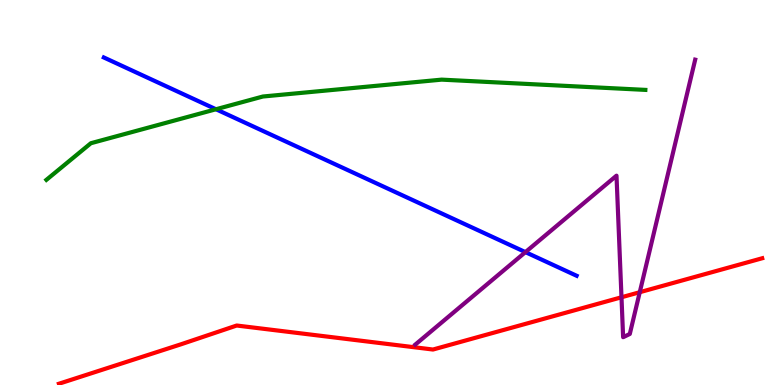[{'lines': ['blue', 'red'], 'intersections': []}, {'lines': ['green', 'red'], 'intersections': []}, {'lines': ['purple', 'red'], 'intersections': [{'x': 8.02, 'y': 2.28}, {'x': 8.25, 'y': 2.41}]}, {'lines': ['blue', 'green'], 'intersections': [{'x': 2.79, 'y': 7.16}]}, {'lines': ['blue', 'purple'], 'intersections': [{'x': 6.78, 'y': 3.45}]}, {'lines': ['green', 'purple'], 'intersections': []}]